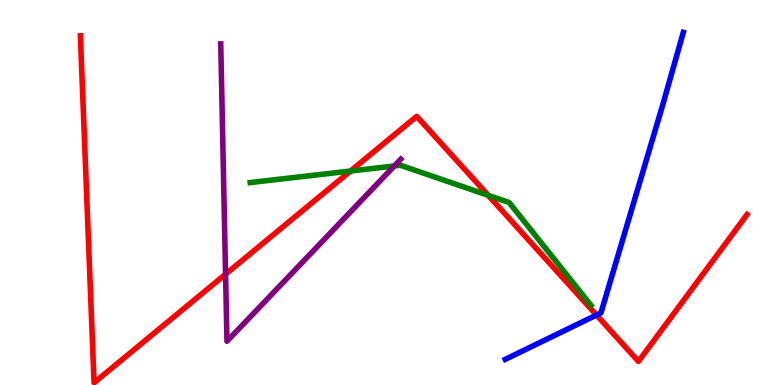[{'lines': ['blue', 'red'], 'intersections': [{'x': 7.7, 'y': 1.82}]}, {'lines': ['green', 'red'], 'intersections': [{'x': 4.52, 'y': 5.56}, {'x': 6.3, 'y': 4.93}]}, {'lines': ['purple', 'red'], 'intersections': [{'x': 2.91, 'y': 2.88}]}, {'lines': ['blue', 'green'], 'intersections': []}, {'lines': ['blue', 'purple'], 'intersections': []}, {'lines': ['green', 'purple'], 'intersections': [{'x': 5.09, 'y': 5.69}]}]